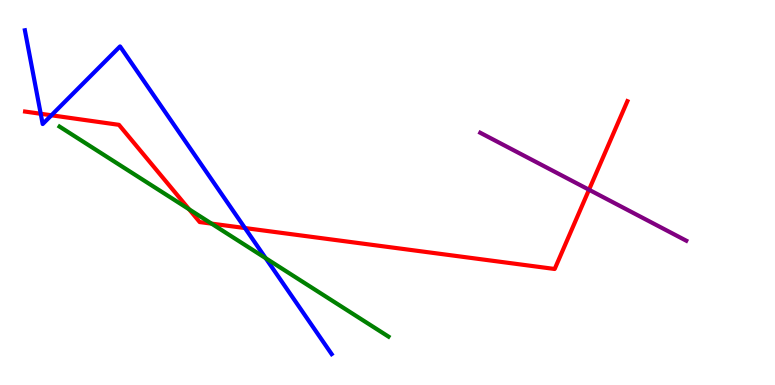[{'lines': ['blue', 'red'], 'intersections': [{'x': 0.526, 'y': 7.04}, {'x': 0.663, 'y': 7.01}, {'x': 3.16, 'y': 4.08}]}, {'lines': ['green', 'red'], 'intersections': [{'x': 2.44, 'y': 4.56}, {'x': 2.73, 'y': 4.19}]}, {'lines': ['purple', 'red'], 'intersections': [{'x': 7.6, 'y': 5.07}]}, {'lines': ['blue', 'green'], 'intersections': [{'x': 3.43, 'y': 3.29}]}, {'lines': ['blue', 'purple'], 'intersections': []}, {'lines': ['green', 'purple'], 'intersections': []}]